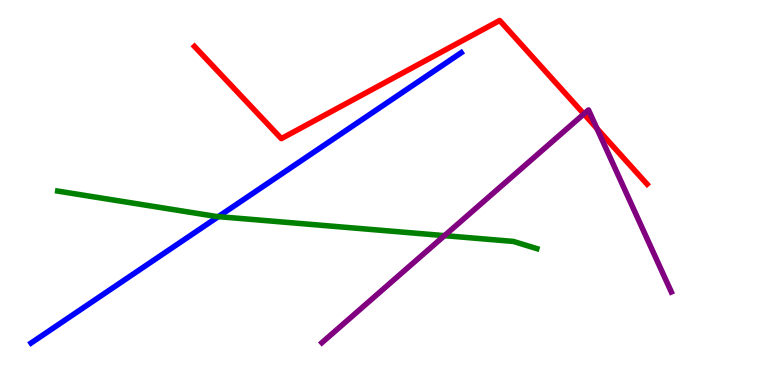[{'lines': ['blue', 'red'], 'intersections': []}, {'lines': ['green', 'red'], 'intersections': []}, {'lines': ['purple', 'red'], 'intersections': [{'x': 7.53, 'y': 7.04}, {'x': 7.7, 'y': 6.66}]}, {'lines': ['blue', 'green'], 'intersections': [{'x': 2.82, 'y': 4.37}]}, {'lines': ['blue', 'purple'], 'intersections': []}, {'lines': ['green', 'purple'], 'intersections': [{'x': 5.74, 'y': 3.88}]}]